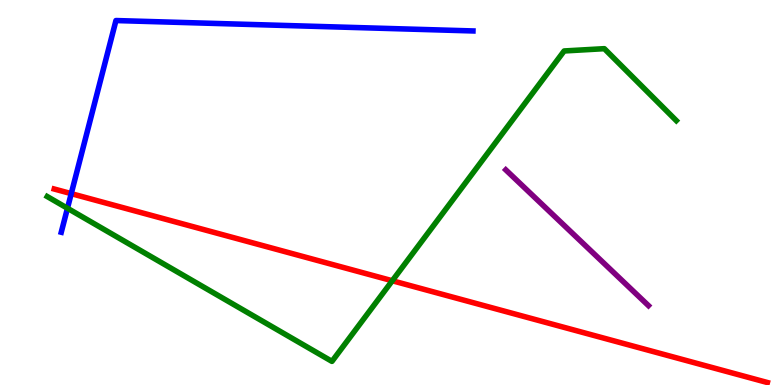[{'lines': ['blue', 'red'], 'intersections': [{'x': 0.919, 'y': 4.97}]}, {'lines': ['green', 'red'], 'intersections': [{'x': 5.06, 'y': 2.71}]}, {'lines': ['purple', 'red'], 'intersections': []}, {'lines': ['blue', 'green'], 'intersections': [{'x': 0.871, 'y': 4.59}]}, {'lines': ['blue', 'purple'], 'intersections': []}, {'lines': ['green', 'purple'], 'intersections': []}]